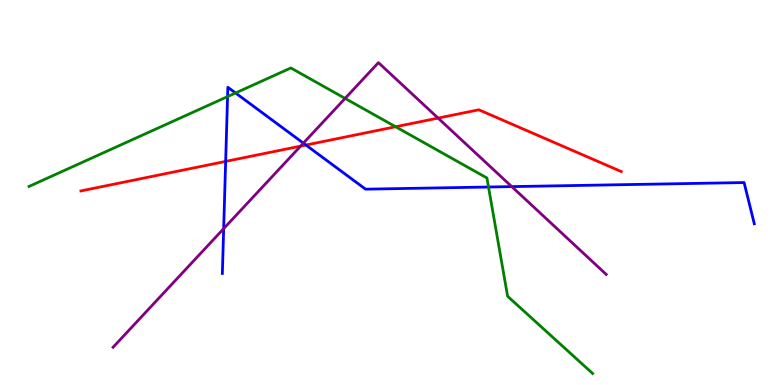[{'lines': ['blue', 'red'], 'intersections': [{'x': 2.91, 'y': 5.81}, {'x': 3.95, 'y': 6.23}]}, {'lines': ['green', 'red'], 'intersections': [{'x': 5.1, 'y': 6.71}]}, {'lines': ['purple', 'red'], 'intersections': [{'x': 3.88, 'y': 6.2}, {'x': 5.65, 'y': 6.93}]}, {'lines': ['blue', 'green'], 'intersections': [{'x': 2.94, 'y': 7.49}, {'x': 3.04, 'y': 7.58}, {'x': 6.3, 'y': 5.14}]}, {'lines': ['blue', 'purple'], 'intersections': [{'x': 2.89, 'y': 4.06}, {'x': 3.91, 'y': 6.28}, {'x': 6.6, 'y': 5.15}]}, {'lines': ['green', 'purple'], 'intersections': [{'x': 4.45, 'y': 7.44}]}]